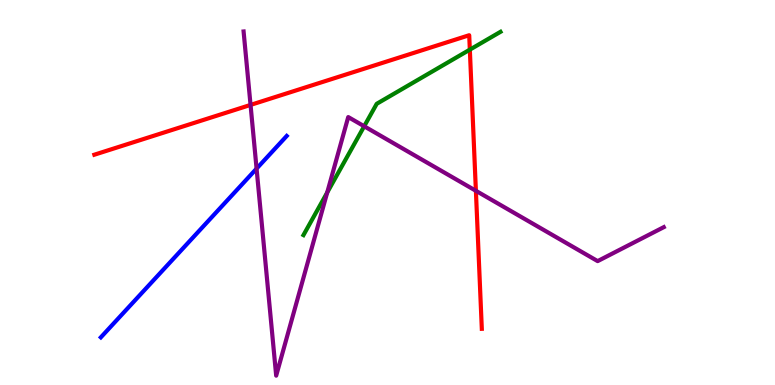[{'lines': ['blue', 'red'], 'intersections': []}, {'lines': ['green', 'red'], 'intersections': [{'x': 6.06, 'y': 8.71}]}, {'lines': ['purple', 'red'], 'intersections': [{'x': 3.23, 'y': 7.27}, {'x': 6.14, 'y': 5.04}]}, {'lines': ['blue', 'green'], 'intersections': []}, {'lines': ['blue', 'purple'], 'intersections': [{'x': 3.31, 'y': 5.62}]}, {'lines': ['green', 'purple'], 'intersections': [{'x': 4.22, 'y': 5.0}, {'x': 4.7, 'y': 6.72}]}]